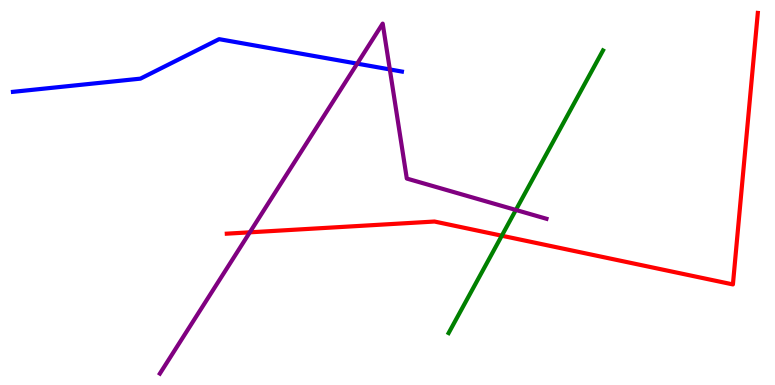[{'lines': ['blue', 'red'], 'intersections': []}, {'lines': ['green', 'red'], 'intersections': [{'x': 6.47, 'y': 3.88}]}, {'lines': ['purple', 'red'], 'intersections': [{'x': 3.22, 'y': 3.97}]}, {'lines': ['blue', 'green'], 'intersections': []}, {'lines': ['blue', 'purple'], 'intersections': [{'x': 4.61, 'y': 8.35}, {'x': 5.03, 'y': 8.2}]}, {'lines': ['green', 'purple'], 'intersections': [{'x': 6.66, 'y': 4.55}]}]